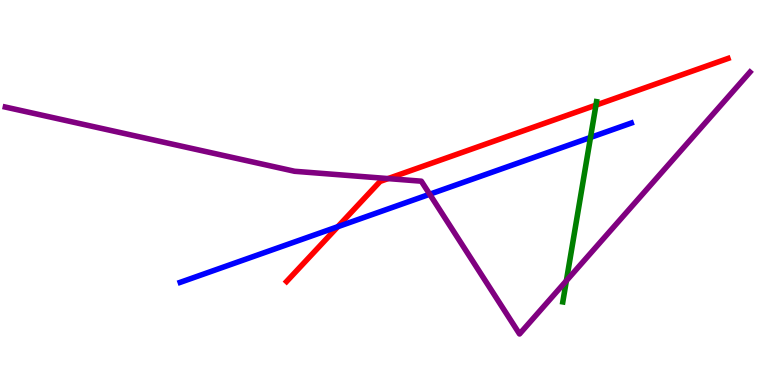[{'lines': ['blue', 'red'], 'intersections': [{'x': 4.36, 'y': 4.11}]}, {'lines': ['green', 'red'], 'intersections': [{'x': 7.69, 'y': 7.27}]}, {'lines': ['purple', 'red'], 'intersections': [{'x': 5.01, 'y': 5.36}]}, {'lines': ['blue', 'green'], 'intersections': [{'x': 7.62, 'y': 6.43}]}, {'lines': ['blue', 'purple'], 'intersections': [{'x': 5.54, 'y': 4.95}]}, {'lines': ['green', 'purple'], 'intersections': [{'x': 7.31, 'y': 2.71}]}]